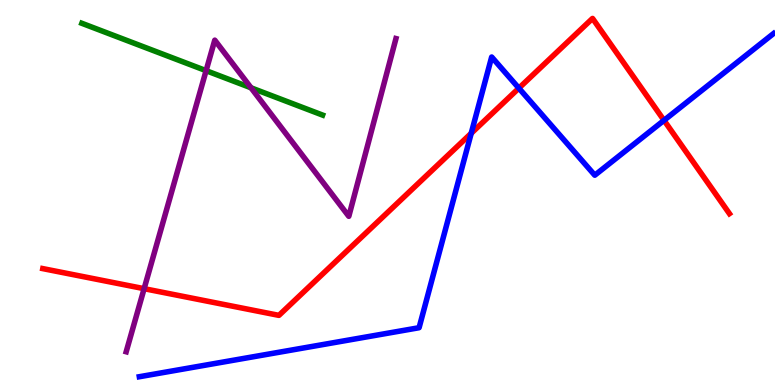[{'lines': ['blue', 'red'], 'intersections': [{'x': 6.08, 'y': 6.54}, {'x': 6.7, 'y': 7.71}, {'x': 8.57, 'y': 6.87}]}, {'lines': ['green', 'red'], 'intersections': []}, {'lines': ['purple', 'red'], 'intersections': [{'x': 1.86, 'y': 2.5}]}, {'lines': ['blue', 'green'], 'intersections': []}, {'lines': ['blue', 'purple'], 'intersections': []}, {'lines': ['green', 'purple'], 'intersections': [{'x': 2.66, 'y': 8.16}, {'x': 3.24, 'y': 7.72}]}]